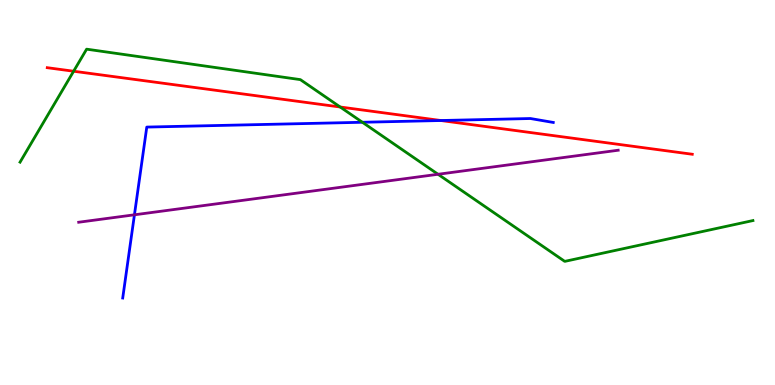[{'lines': ['blue', 'red'], 'intersections': [{'x': 5.69, 'y': 6.87}]}, {'lines': ['green', 'red'], 'intersections': [{'x': 0.95, 'y': 8.15}, {'x': 4.39, 'y': 7.22}]}, {'lines': ['purple', 'red'], 'intersections': []}, {'lines': ['blue', 'green'], 'intersections': [{'x': 4.68, 'y': 6.82}]}, {'lines': ['blue', 'purple'], 'intersections': [{'x': 1.73, 'y': 4.42}]}, {'lines': ['green', 'purple'], 'intersections': [{'x': 5.65, 'y': 5.47}]}]